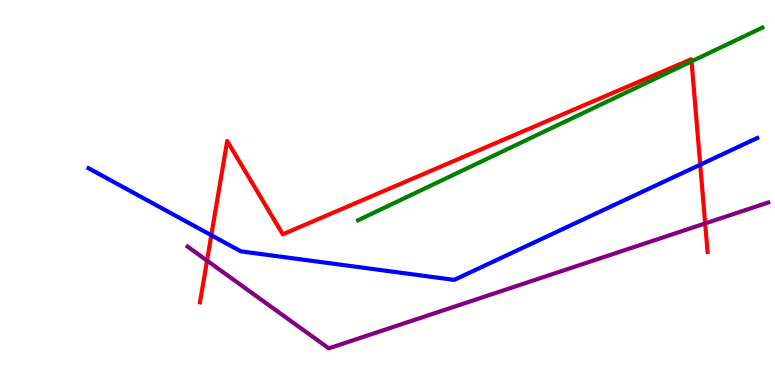[{'lines': ['blue', 'red'], 'intersections': [{'x': 2.73, 'y': 3.89}, {'x': 9.04, 'y': 5.72}]}, {'lines': ['green', 'red'], 'intersections': [{'x': 8.92, 'y': 8.41}]}, {'lines': ['purple', 'red'], 'intersections': [{'x': 2.67, 'y': 3.23}, {'x': 9.1, 'y': 4.2}]}, {'lines': ['blue', 'green'], 'intersections': []}, {'lines': ['blue', 'purple'], 'intersections': []}, {'lines': ['green', 'purple'], 'intersections': []}]